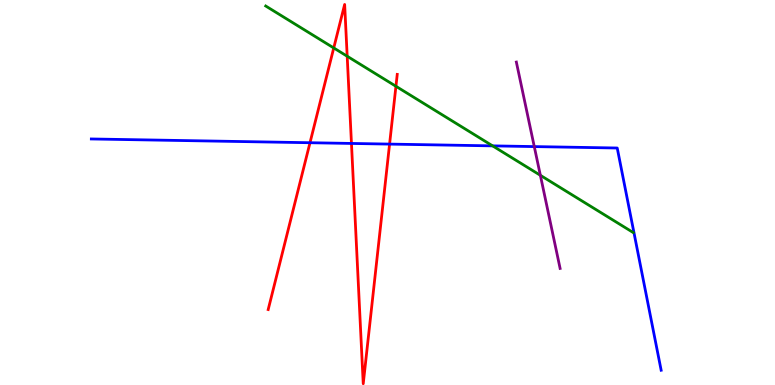[{'lines': ['blue', 'red'], 'intersections': [{'x': 4.0, 'y': 6.29}, {'x': 4.53, 'y': 6.27}, {'x': 5.03, 'y': 6.26}]}, {'lines': ['green', 'red'], 'intersections': [{'x': 4.31, 'y': 8.75}, {'x': 4.48, 'y': 8.54}, {'x': 5.11, 'y': 7.76}]}, {'lines': ['purple', 'red'], 'intersections': []}, {'lines': ['blue', 'green'], 'intersections': [{'x': 6.36, 'y': 6.21}]}, {'lines': ['blue', 'purple'], 'intersections': [{'x': 6.89, 'y': 6.19}]}, {'lines': ['green', 'purple'], 'intersections': [{'x': 6.97, 'y': 5.45}]}]